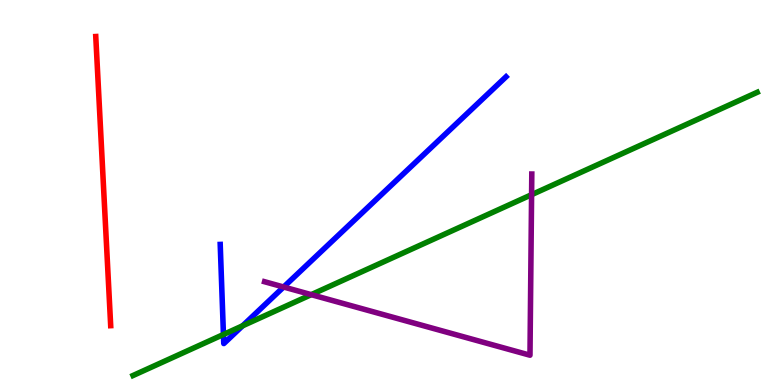[{'lines': ['blue', 'red'], 'intersections': []}, {'lines': ['green', 'red'], 'intersections': []}, {'lines': ['purple', 'red'], 'intersections': []}, {'lines': ['blue', 'green'], 'intersections': [{'x': 2.88, 'y': 1.31}, {'x': 3.13, 'y': 1.54}]}, {'lines': ['blue', 'purple'], 'intersections': [{'x': 3.66, 'y': 2.55}]}, {'lines': ['green', 'purple'], 'intersections': [{'x': 4.02, 'y': 2.35}, {'x': 6.86, 'y': 4.94}]}]